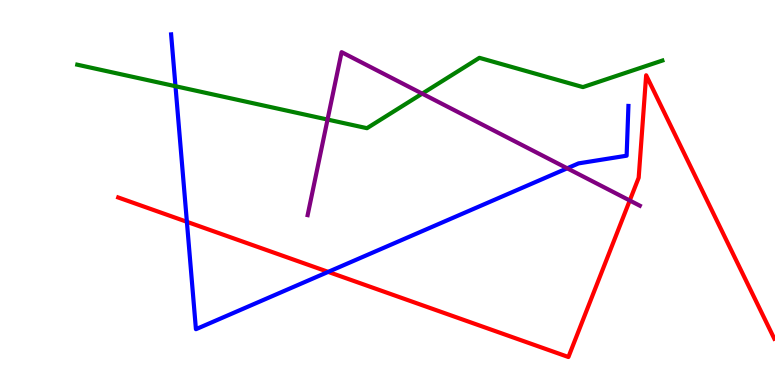[{'lines': ['blue', 'red'], 'intersections': [{'x': 2.41, 'y': 4.24}, {'x': 4.23, 'y': 2.94}]}, {'lines': ['green', 'red'], 'intersections': []}, {'lines': ['purple', 'red'], 'intersections': [{'x': 8.13, 'y': 4.79}]}, {'lines': ['blue', 'green'], 'intersections': [{'x': 2.26, 'y': 7.76}]}, {'lines': ['blue', 'purple'], 'intersections': [{'x': 7.32, 'y': 5.63}]}, {'lines': ['green', 'purple'], 'intersections': [{'x': 4.23, 'y': 6.89}, {'x': 5.45, 'y': 7.57}]}]